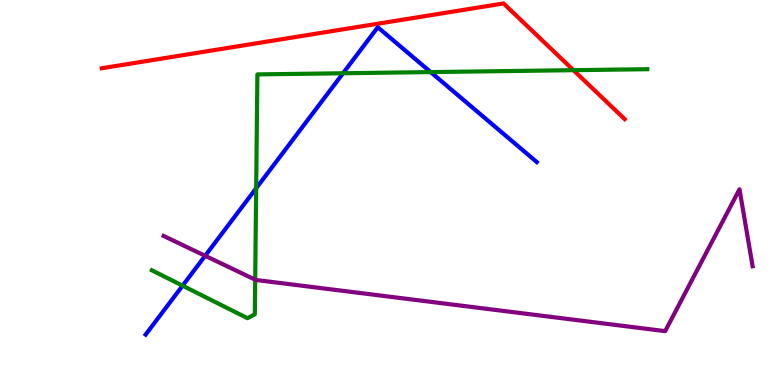[{'lines': ['blue', 'red'], 'intersections': []}, {'lines': ['green', 'red'], 'intersections': [{'x': 7.4, 'y': 8.18}]}, {'lines': ['purple', 'red'], 'intersections': []}, {'lines': ['blue', 'green'], 'intersections': [{'x': 2.36, 'y': 2.58}, {'x': 3.31, 'y': 5.11}, {'x': 4.43, 'y': 8.1}, {'x': 5.56, 'y': 8.13}]}, {'lines': ['blue', 'purple'], 'intersections': [{'x': 2.65, 'y': 3.36}]}, {'lines': ['green', 'purple'], 'intersections': [{'x': 3.29, 'y': 2.74}]}]